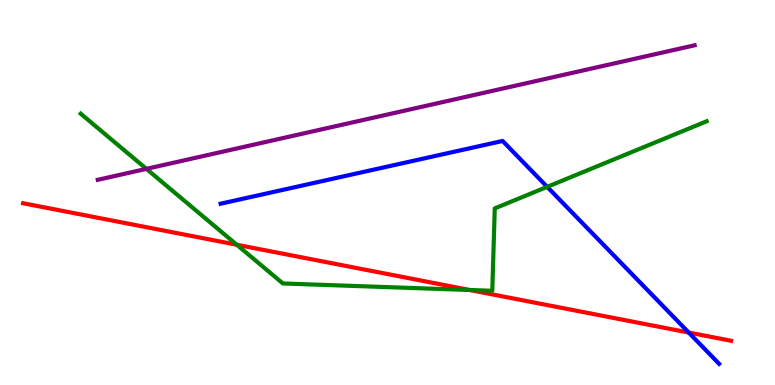[{'lines': ['blue', 'red'], 'intersections': [{'x': 8.89, 'y': 1.36}]}, {'lines': ['green', 'red'], 'intersections': [{'x': 3.06, 'y': 3.64}, {'x': 6.06, 'y': 2.47}]}, {'lines': ['purple', 'red'], 'intersections': []}, {'lines': ['blue', 'green'], 'intersections': [{'x': 7.06, 'y': 5.15}]}, {'lines': ['blue', 'purple'], 'intersections': []}, {'lines': ['green', 'purple'], 'intersections': [{'x': 1.89, 'y': 5.61}]}]